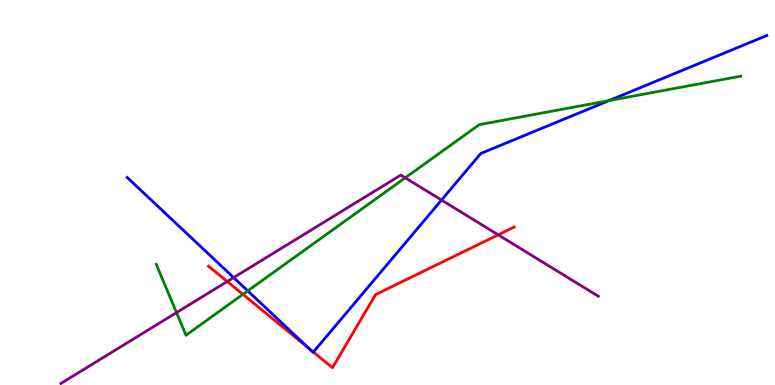[{'lines': ['blue', 'red'], 'intersections': [{'x': 3.99, 'y': 0.947}, {'x': 4.04, 'y': 0.855}]}, {'lines': ['green', 'red'], 'intersections': [{'x': 3.13, 'y': 2.35}]}, {'lines': ['purple', 'red'], 'intersections': [{'x': 2.93, 'y': 2.69}, {'x': 6.43, 'y': 3.9}]}, {'lines': ['blue', 'green'], 'intersections': [{'x': 3.2, 'y': 2.44}, {'x': 7.86, 'y': 7.39}]}, {'lines': ['blue', 'purple'], 'intersections': [{'x': 3.01, 'y': 2.79}, {'x': 5.7, 'y': 4.8}]}, {'lines': ['green', 'purple'], 'intersections': [{'x': 2.28, 'y': 1.88}, {'x': 5.23, 'y': 5.38}]}]